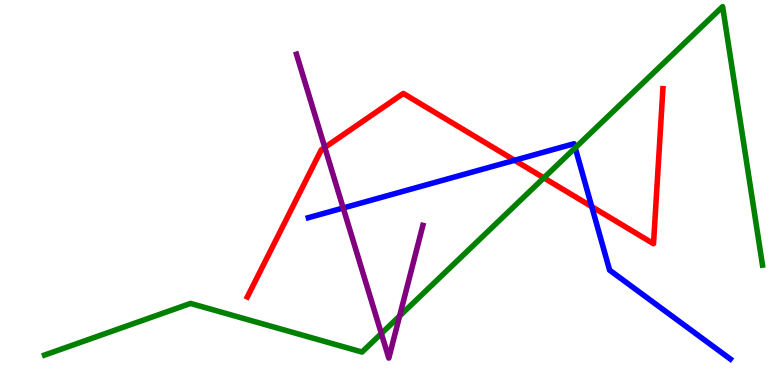[{'lines': ['blue', 'red'], 'intersections': [{'x': 6.64, 'y': 5.84}, {'x': 7.64, 'y': 4.63}]}, {'lines': ['green', 'red'], 'intersections': [{'x': 7.02, 'y': 5.38}]}, {'lines': ['purple', 'red'], 'intersections': [{'x': 4.19, 'y': 6.17}]}, {'lines': ['blue', 'green'], 'intersections': [{'x': 7.42, 'y': 6.16}]}, {'lines': ['blue', 'purple'], 'intersections': [{'x': 4.43, 'y': 4.6}]}, {'lines': ['green', 'purple'], 'intersections': [{'x': 4.92, 'y': 1.34}, {'x': 5.16, 'y': 1.79}]}]